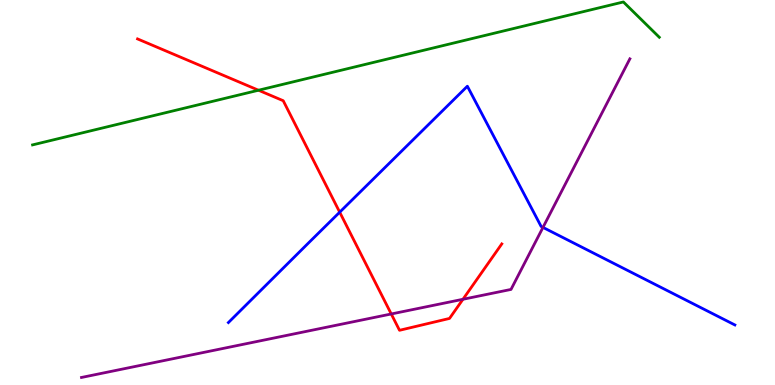[{'lines': ['blue', 'red'], 'intersections': [{'x': 4.38, 'y': 4.49}]}, {'lines': ['green', 'red'], 'intersections': [{'x': 3.34, 'y': 7.66}]}, {'lines': ['purple', 'red'], 'intersections': [{'x': 5.05, 'y': 1.84}, {'x': 5.97, 'y': 2.23}]}, {'lines': ['blue', 'green'], 'intersections': []}, {'lines': ['blue', 'purple'], 'intersections': [{'x': 7.01, 'y': 4.09}]}, {'lines': ['green', 'purple'], 'intersections': []}]